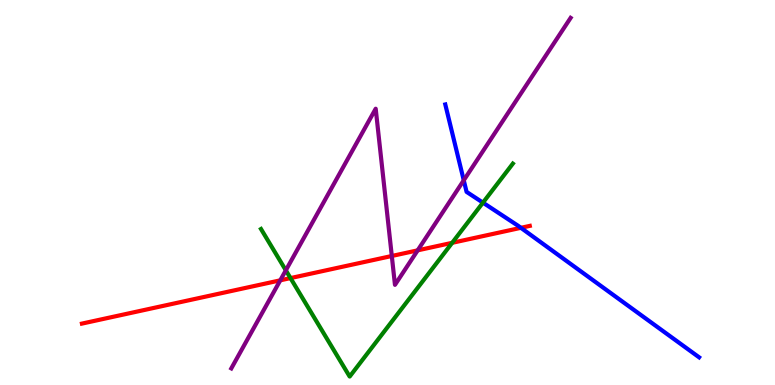[{'lines': ['blue', 'red'], 'intersections': [{'x': 6.72, 'y': 4.08}]}, {'lines': ['green', 'red'], 'intersections': [{'x': 3.75, 'y': 2.78}, {'x': 5.83, 'y': 3.69}]}, {'lines': ['purple', 'red'], 'intersections': [{'x': 3.62, 'y': 2.72}, {'x': 5.06, 'y': 3.35}, {'x': 5.39, 'y': 3.5}]}, {'lines': ['blue', 'green'], 'intersections': [{'x': 6.23, 'y': 4.74}]}, {'lines': ['blue', 'purple'], 'intersections': [{'x': 5.98, 'y': 5.32}]}, {'lines': ['green', 'purple'], 'intersections': [{'x': 3.69, 'y': 2.98}]}]